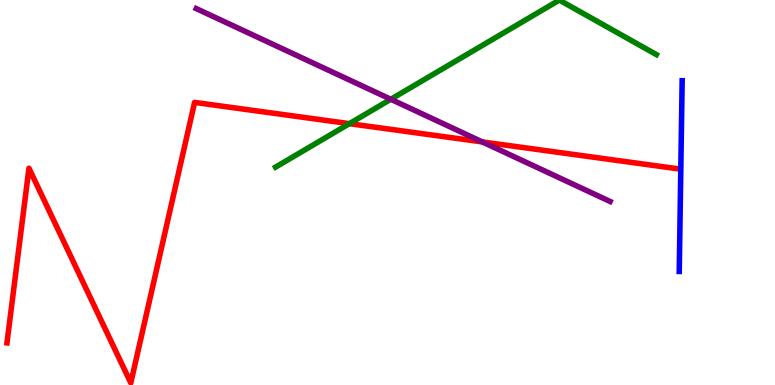[{'lines': ['blue', 'red'], 'intersections': []}, {'lines': ['green', 'red'], 'intersections': [{'x': 4.51, 'y': 6.79}]}, {'lines': ['purple', 'red'], 'intersections': [{'x': 6.22, 'y': 6.31}]}, {'lines': ['blue', 'green'], 'intersections': []}, {'lines': ['blue', 'purple'], 'intersections': []}, {'lines': ['green', 'purple'], 'intersections': [{'x': 5.04, 'y': 7.42}]}]